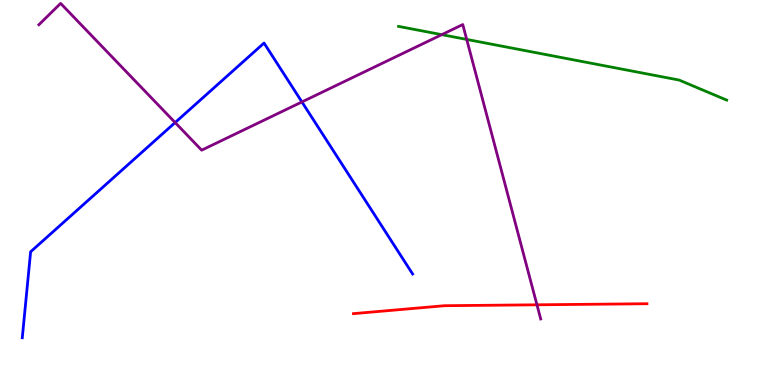[{'lines': ['blue', 'red'], 'intersections': []}, {'lines': ['green', 'red'], 'intersections': []}, {'lines': ['purple', 'red'], 'intersections': [{'x': 6.93, 'y': 2.08}]}, {'lines': ['blue', 'green'], 'intersections': []}, {'lines': ['blue', 'purple'], 'intersections': [{'x': 2.26, 'y': 6.82}, {'x': 3.9, 'y': 7.35}]}, {'lines': ['green', 'purple'], 'intersections': [{'x': 5.7, 'y': 9.1}, {'x': 6.02, 'y': 8.98}]}]